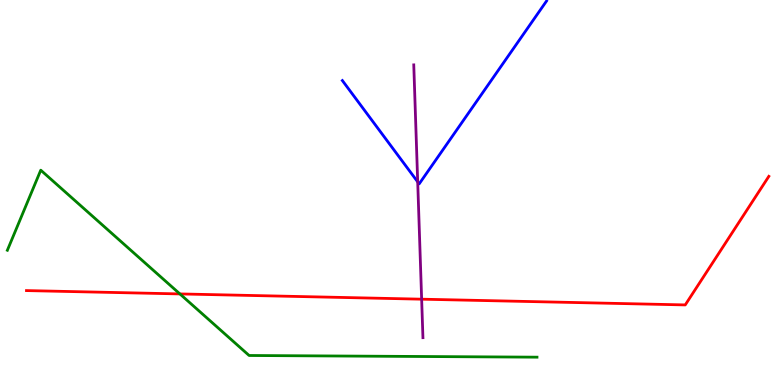[{'lines': ['blue', 'red'], 'intersections': []}, {'lines': ['green', 'red'], 'intersections': [{'x': 2.32, 'y': 2.37}]}, {'lines': ['purple', 'red'], 'intersections': [{'x': 5.44, 'y': 2.23}]}, {'lines': ['blue', 'green'], 'intersections': []}, {'lines': ['blue', 'purple'], 'intersections': [{'x': 5.39, 'y': 5.28}]}, {'lines': ['green', 'purple'], 'intersections': []}]